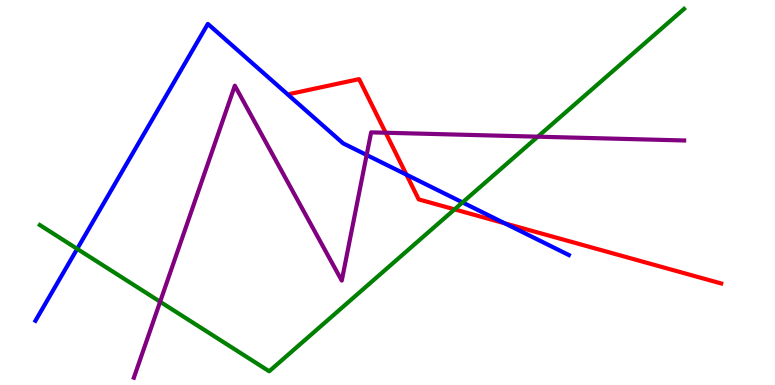[{'lines': ['blue', 'red'], 'intersections': [{'x': 5.24, 'y': 5.46}, {'x': 6.51, 'y': 4.2}]}, {'lines': ['green', 'red'], 'intersections': [{'x': 5.87, 'y': 4.56}]}, {'lines': ['purple', 'red'], 'intersections': [{'x': 4.98, 'y': 6.55}]}, {'lines': ['blue', 'green'], 'intersections': [{'x': 0.996, 'y': 3.54}, {'x': 5.97, 'y': 4.74}]}, {'lines': ['blue', 'purple'], 'intersections': [{'x': 4.73, 'y': 5.97}]}, {'lines': ['green', 'purple'], 'intersections': [{'x': 2.07, 'y': 2.16}, {'x': 6.94, 'y': 6.45}]}]